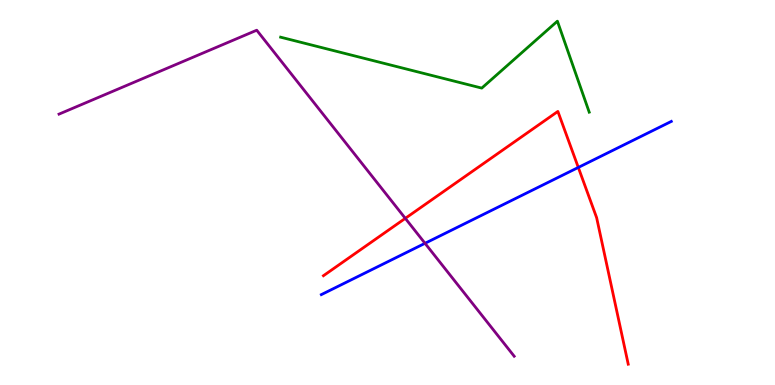[{'lines': ['blue', 'red'], 'intersections': [{'x': 7.46, 'y': 5.65}]}, {'lines': ['green', 'red'], 'intersections': []}, {'lines': ['purple', 'red'], 'intersections': [{'x': 5.23, 'y': 4.33}]}, {'lines': ['blue', 'green'], 'intersections': []}, {'lines': ['blue', 'purple'], 'intersections': [{'x': 5.48, 'y': 3.68}]}, {'lines': ['green', 'purple'], 'intersections': []}]